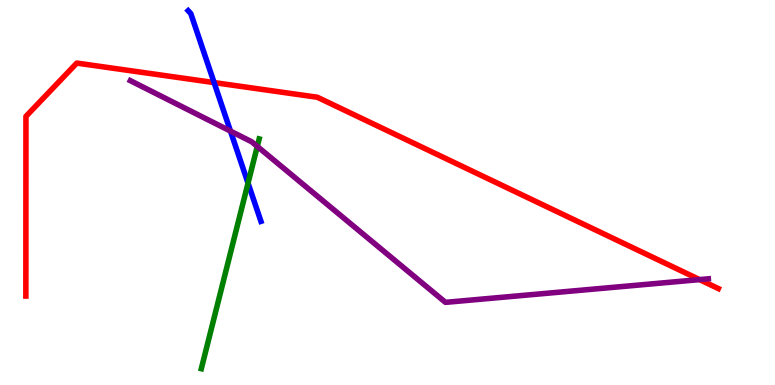[{'lines': ['blue', 'red'], 'intersections': [{'x': 2.76, 'y': 7.85}]}, {'lines': ['green', 'red'], 'intersections': []}, {'lines': ['purple', 'red'], 'intersections': [{'x': 9.03, 'y': 2.74}]}, {'lines': ['blue', 'green'], 'intersections': [{'x': 3.2, 'y': 5.24}]}, {'lines': ['blue', 'purple'], 'intersections': [{'x': 2.97, 'y': 6.59}]}, {'lines': ['green', 'purple'], 'intersections': [{'x': 3.32, 'y': 6.2}]}]